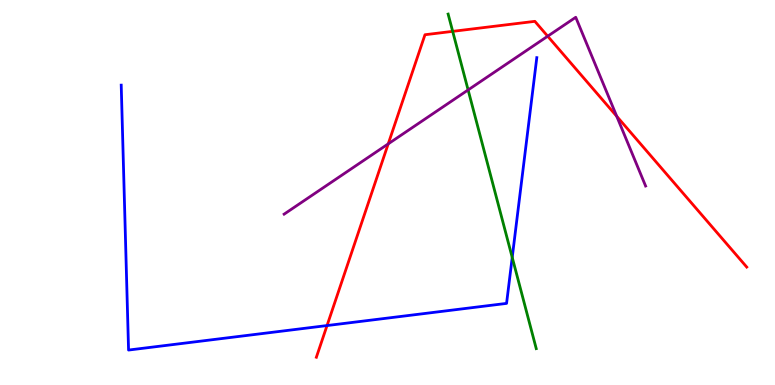[{'lines': ['blue', 'red'], 'intersections': [{'x': 4.22, 'y': 1.54}]}, {'lines': ['green', 'red'], 'intersections': [{'x': 5.84, 'y': 9.19}]}, {'lines': ['purple', 'red'], 'intersections': [{'x': 5.01, 'y': 6.26}, {'x': 7.07, 'y': 9.06}, {'x': 7.96, 'y': 6.98}]}, {'lines': ['blue', 'green'], 'intersections': [{'x': 6.61, 'y': 3.31}]}, {'lines': ['blue', 'purple'], 'intersections': []}, {'lines': ['green', 'purple'], 'intersections': [{'x': 6.04, 'y': 7.66}]}]